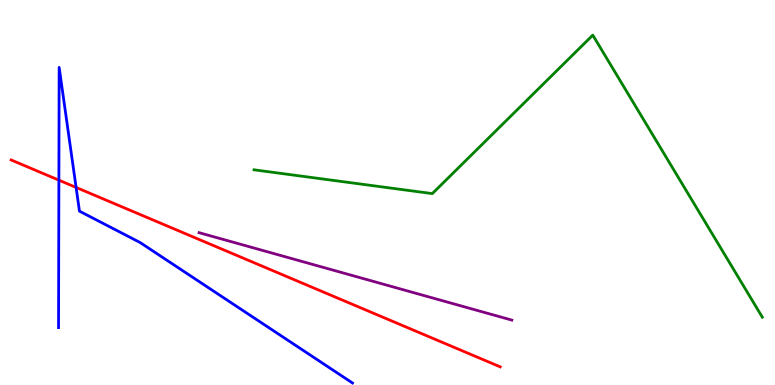[{'lines': ['blue', 'red'], 'intersections': [{'x': 0.76, 'y': 5.32}, {'x': 0.982, 'y': 5.13}]}, {'lines': ['green', 'red'], 'intersections': []}, {'lines': ['purple', 'red'], 'intersections': []}, {'lines': ['blue', 'green'], 'intersections': []}, {'lines': ['blue', 'purple'], 'intersections': []}, {'lines': ['green', 'purple'], 'intersections': []}]